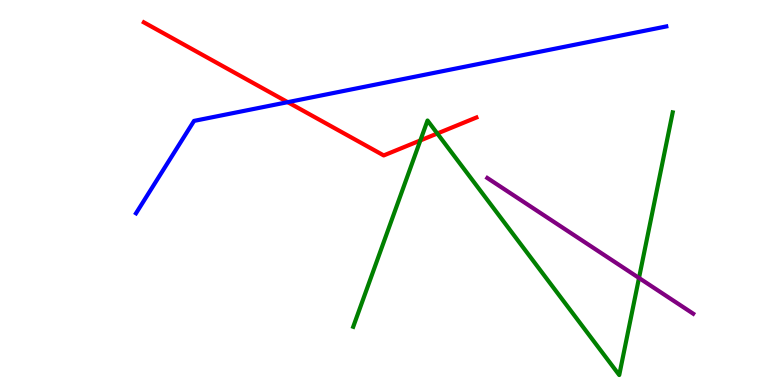[{'lines': ['blue', 'red'], 'intersections': [{'x': 3.71, 'y': 7.35}]}, {'lines': ['green', 'red'], 'intersections': [{'x': 5.42, 'y': 6.35}, {'x': 5.64, 'y': 6.53}]}, {'lines': ['purple', 'red'], 'intersections': []}, {'lines': ['blue', 'green'], 'intersections': []}, {'lines': ['blue', 'purple'], 'intersections': []}, {'lines': ['green', 'purple'], 'intersections': [{'x': 8.25, 'y': 2.78}]}]